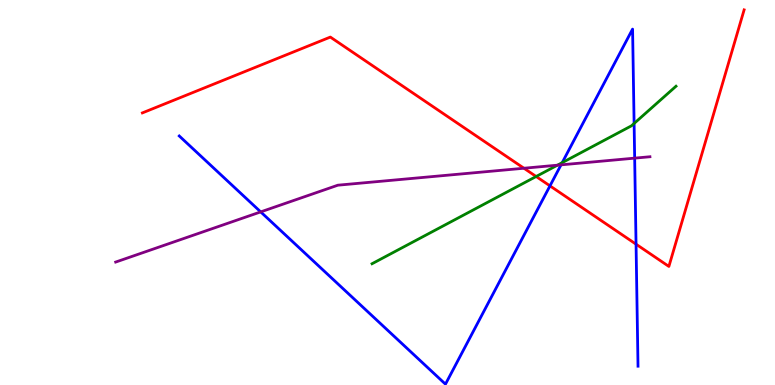[{'lines': ['blue', 'red'], 'intersections': [{'x': 7.1, 'y': 5.17}, {'x': 8.21, 'y': 3.66}]}, {'lines': ['green', 'red'], 'intersections': [{'x': 6.92, 'y': 5.42}]}, {'lines': ['purple', 'red'], 'intersections': [{'x': 6.76, 'y': 5.63}]}, {'lines': ['blue', 'green'], 'intersections': [{'x': 7.25, 'y': 5.78}, {'x': 8.18, 'y': 6.79}]}, {'lines': ['blue', 'purple'], 'intersections': [{'x': 3.36, 'y': 4.5}, {'x': 7.24, 'y': 5.72}, {'x': 8.19, 'y': 5.89}]}, {'lines': ['green', 'purple'], 'intersections': [{'x': 7.19, 'y': 5.71}]}]